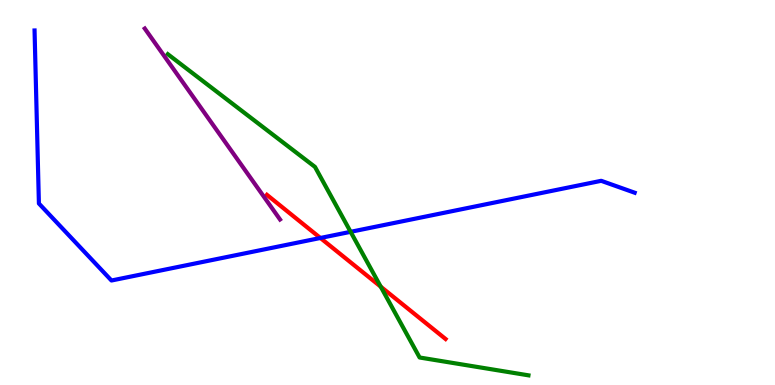[{'lines': ['blue', 'red'], 'intersections': [{'x': 4.13, 'y': 3.82}]}, {'lines': ['green', 'red'], 'intersections': [{'x': 4.91, 'y': 2.55}]}, {'lines': ['purple', 'red'], 'intersections': []}, {'lines': ['blue', 'green'], 'intersections': [{'x': 4.52, 'y': 3.98}]}, {'lines': ['blue', 'purple'], 'intersections': []}, {'lines': ['green', 'purple'], 'intersections': []}]